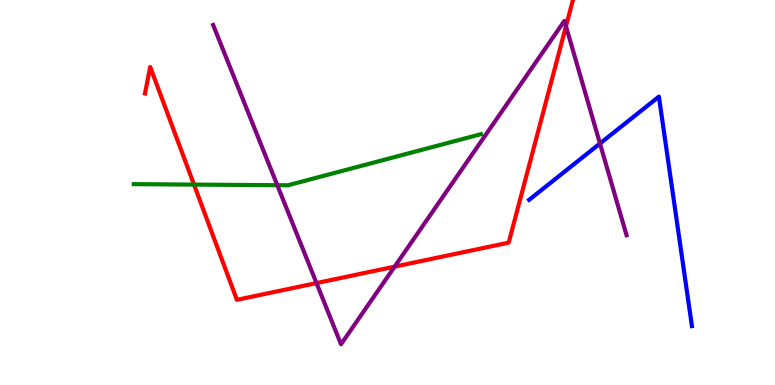[{'lines': ['blue', 'red'], 'intersections': []}, {'lines': ['green', 'red'], 'intersections': [{'x': 2.5, 'y': 5.21}]}, {'lines': ['purple', 'red'], 'intersections': [{'x': 4.08, 'y': 2.65}, {'x': 5.09, 'y': 3.07}, {'x': 7.3, 'y': 9.32}]}, {'lines': ['blue', 'green'], 'intersections': []}, {'lines': ['blue', 'purple'], 'intersections': [{'x': 7.74, 'y': 6.27}]}, {'lines': ['green', 'purple'], 'intersections': [{'x': 3.58, 'y': 5.19}]}]